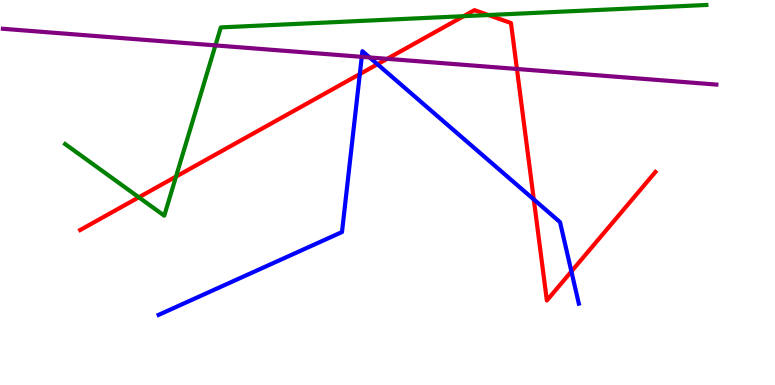[{'lines': ['blue', 'red'], 'intersections': [{'x': 4.64, 'y': 8.08}, {'x': 4.87, 'y': 8.33}, {'x': 6.89, 'y': 4.82}, {'x': 7.37, 'y': 2.95}]}, {'lines': ['green', 'red'], 'intersections': [{'x': 1.79, 'y': 4.88}, {'x': 2.27, 'y': 5.41}, {'x': 5.98, 'y': 9.58}, {'x': 6.3, 'y': 9.61}]}, {'lines': ['purple', 'red'], 'intersections': [{'x': 5.0, 'y': 8.47}, {'x': 6.67, 'y': 8.21}]}, {'lines': ['blue', 'green'], 'intersections': []}, {'lines': ['blue', 'purple'], 'intersections': [{'x': 4.67, 'y': 8.52}, {'x': 4.77, 'y': 8.51}]}, {'lines': ['green', 'purple'], 'intersections': [{'x': 2.78, 'y': 8.82}]}]